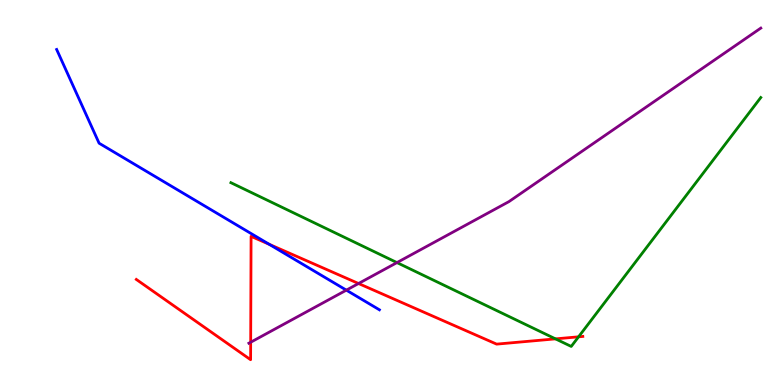[{'lines': ['blue', 'red'], 'intersections': [{'x': 3.47, 'y': 3.65}]}, {'lines': ['green', 'red'], 'intersections': [{'x': 7.17, 'y': 1.2}, {'x': 7.47, 'y': 1.25}]}, {'lines': ['purple', 'red'], 'intersections': [{'x': 3.23, 'y': 1.11}, {'x': 4.63, 'y': 2.64}]}, {'lines': ['blue', 'green'], 'intersections': []}, {'lines': ['blue', 'purple'], 'intersections': [{'x': 4.47, 'y': 2.46}]}, {'lines': ['green', 'purple'], 'intersections': [{'x': 5.12, 'y': 3.18}]}]